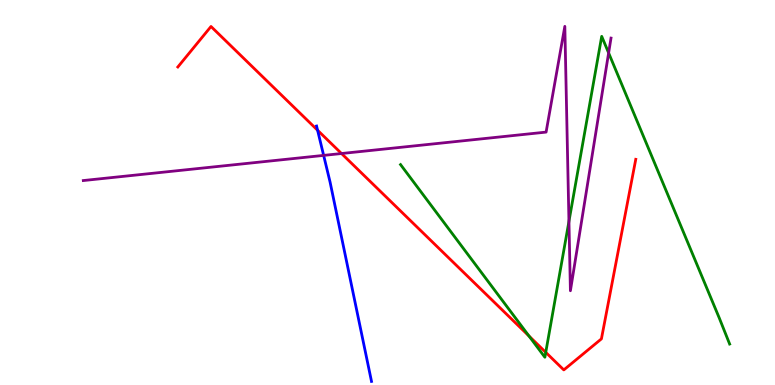[{'lines': ['blue', 'red'], 'intersections': [{'x': 4.1, 'y': 6.62}]}, {'lines': ['green', 'red'], 'intersections': [{'x': 6.83, 'y': 1.27}, {'x': 7.04, 'y': 0.848}]}, {'lines': ['purple', 'red'], 'intersections': [{'x': 4.41, 'y': 6.01}]}, {'lines': ['blue', 'green'], 'intersections': []}, {'lines': ['blue', 'purple'], 'intersections': [{'x': 4.18, 'y': 5.96}]}, {'lines': ['green', 'purple'], 'intersections': [{'x': 7.34, 'y': 4.25}, {'x': 7.85, 'y': 8.63}]}]